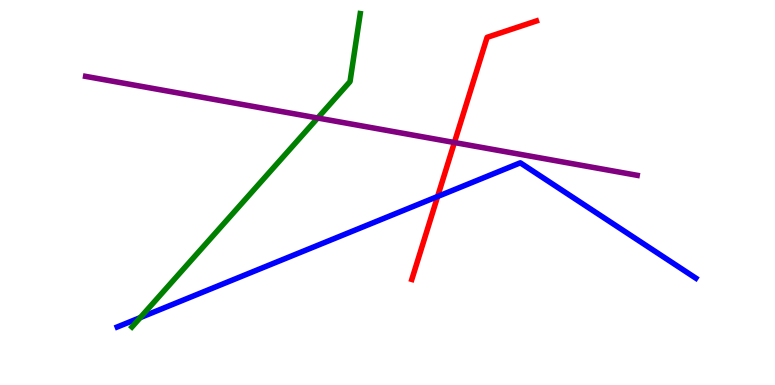[{'lines': ['blue', 'red'], 'intersections': [{'x': 5.65, 'y': 4.9}]}, {'lines': ['green', 'red'], 'intersections': []}, {'lines': ['purple', 'red'], 'intersections': [{'x': 5.86, 'y': 6.3}]}, {'lines': ['blue', 'green'], 'intersections': [{'x': 1.81, 'y': 1.75}]}, {'lines': ['blue', 'purple'], 'intersections': []}, {'lines': ['green', 'purple'], 'intersections': [{'x': 4.1, 'y': 6.94}]}]